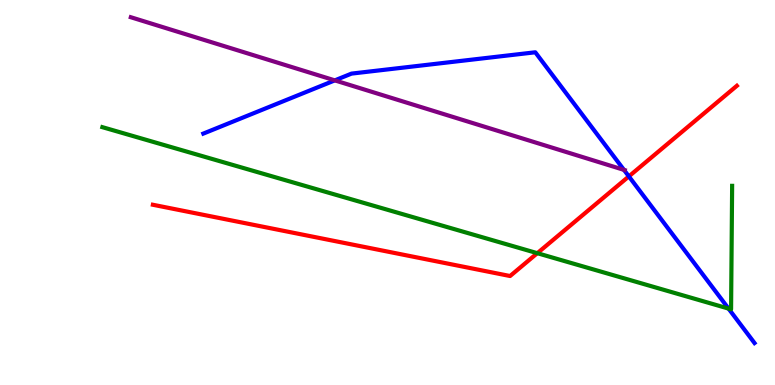[{'lines': ['blue', 'red'], 'intersections': [{'x': 8.11, 'y': 5.42}]}, {'lines': ['green', 'red'], 'intersections': [{'x': 6.93, 'y': 3.42}]}, {'lines': ['purple', 'red'], 'intersections': []}, {'lines': ['blue', 'green'], 'intersections': [{'x': 9.4, 'y': 1.98}]}, {'lines': ['blue', 'purple'], 'intersections': [{'x': 4.32, 'y': 7.91}, {'x': 8.05, 'y': 5.59}]}, {'lines': ['green', 'purple'], 'intersections': []}]